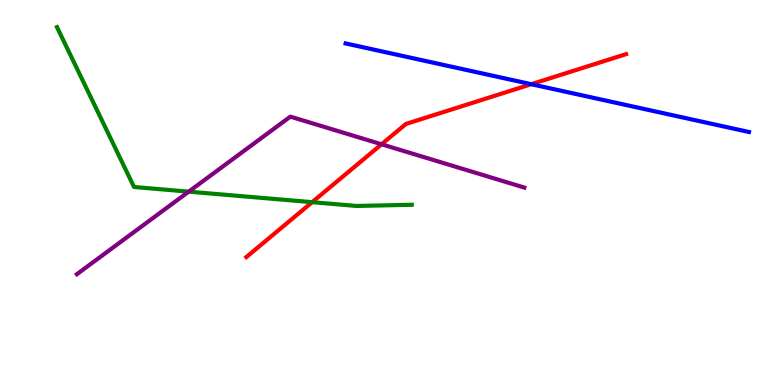[{'lines': ['blue', 'red'], 'intersections': [{'x': 6.86, 'y': 7.81}]}, {'lines': ['green', 'red'], 'intersections': [{'x': 4.03, 'y': 4.75}]}, {'lines': ['purple', 'red'], 'intersections': [{'x': 4.92, 'y': 6.25}]}, {'lines': ['blue', 'green'], 'intersections': []}, {'lines': ['blue', 'purple'], 'intersections': []}, {'lines': ['green', 'purple'], 'intersections': [{'x': 2.44, 'y': 5.02}]}]